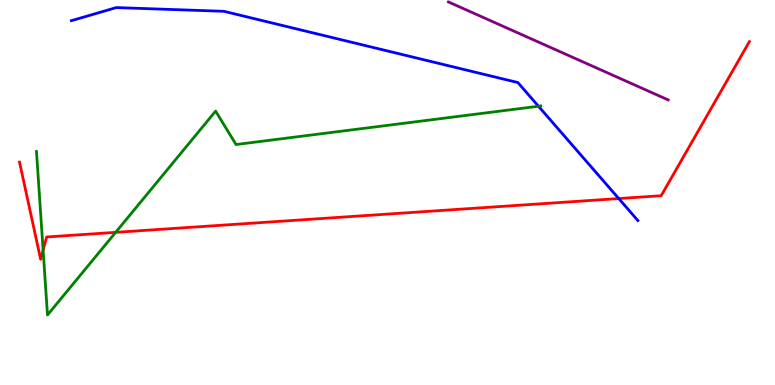[{'lines': ['blue', 'red'], 'intersections': [{'x': 7.98, 'y': 4.84}]}, {'lines': ['green', 'red'], 'intersections': [{'x': 0.556, 'y': 3.5}, {'x': 1.49, 'y': 3.97}]}, {'lines': ['purple', 'red'], 'intersections': []}, {'lines': ['blue', 'green'], 'intersections': [{'x': 6.95, 'y': 7.24}]}, {'lines': ['blue', 'purple'], 'intersections': []}, {'lines': ['green', 'purple'], 'intersections': []}]